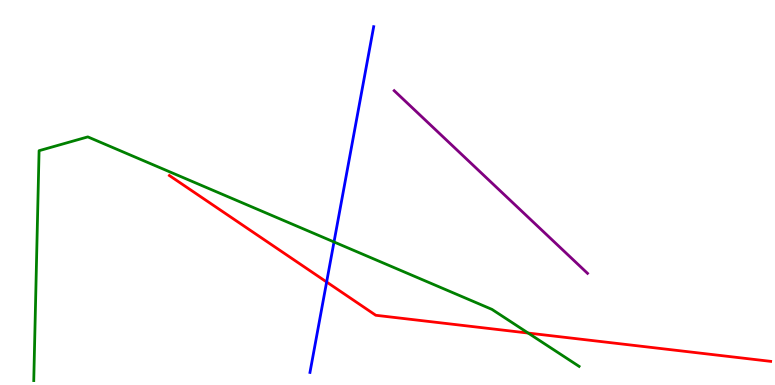[{'lines': ['blue', 'red'], 'intersections': [{'x': 4.21, 'y': 2.68}]}, {'lines': ['green', 'red'], 'intersections': [{'x': 6.81, 'y': 1.35}]}, {'lines': ['purple', 'red'], 'intersections': []}, {'lines': ['blue', 'green'], 'intersections': [{'x': 4.31, 'y': 3.72}]}, {'lines': ['blue', 'purple'], 'intersections': []}, {'lines': ['green', 'purple'], 'intersections': []}]